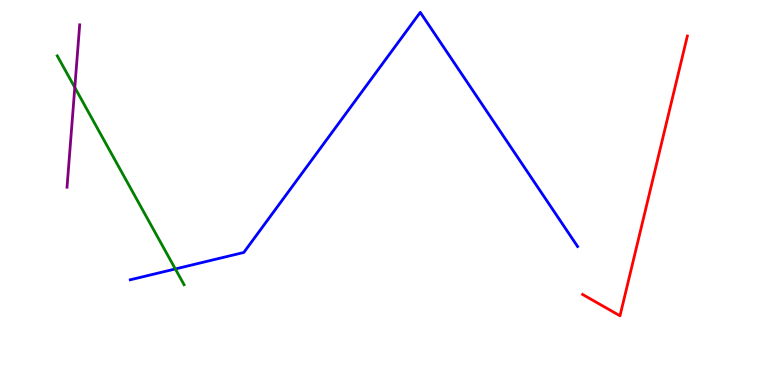[{'lines': ['blue', 'red'], 'intersections': []}, {'lines': ['green', 'red'], 'intersections': []}, {'lines': ['purple', 'red'], 'intersections': []}, {'lines': ['blue', 'green'], 'intersections': [{'x': 2.26, 'y': 3.01}]}, {'lines': ['blue', 'purple'], 'intersections': []}, {'lines': ['green', 'purple'], 'intersections': [{'x': 0.965, 'y': 7.73}]}]